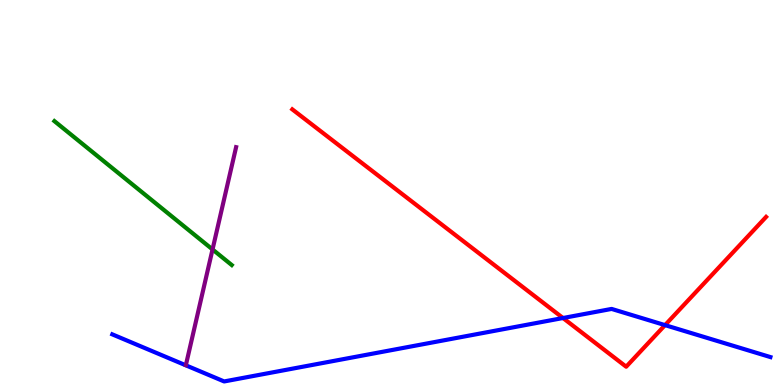[{'lines': ['blue', 'red'], 'intersections': [{'x': 7.26, 'y': 1.74}, {'x': 8.58, 'y': 1.56}]}, {'lines': ['green', 'red'], 'intersections': []}, {'lines': ['purple', 'red'], 'intersections': []}, {'lines': ['blue', 'green'], 'intersections': []}, {'lines': ['blue', 'purple'], 'intersections': []}, {'lines': ['green', 'purple'], 'intersections': [{'x': 2.74, 'y': 3.52}]}]